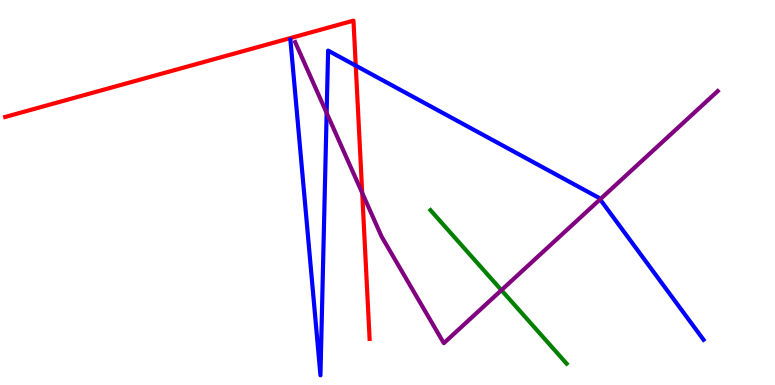[{'lines': ['blue', 'red'], 'intersections': [{'x': 4.59, 'y': 8.3}]}, {'lines': ['green', 'red'], 'intersections': []}, {'lines': ['purple', 'red'], 'intersections': [{'x': 4.67, 'y': 4.99}]}, {'lines': ['blue', 'green'], 'intersections': []}, {'lines': ['blue', 'purple'], 'intersections': [{'x': 4.21, 'y': 7.07}, {'x': 7.74, 'y': 4.82}]}, {'lines': ['green', 'purple'], 'intersections': [{'x': 6.47, 'y': 2.46}]}]